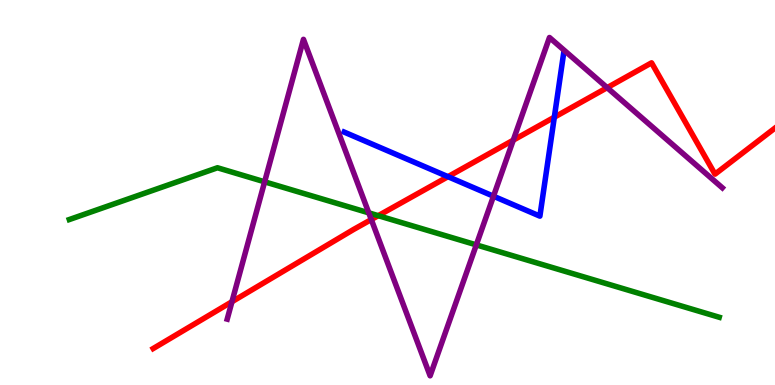[{'lines': ['blue', 'red'], 'intersections': [{'x': 5.78, 'y': 5.41}, {'x': 7.15, 'y': 6.96}]}, {'lines': ['green', 'red'], 'intersections': [{'x': 4.88, 'y': 4.4}]}, {'lines': ['purple', 'red'], 'intersections': [{'x': 2.99, 'y': 2.16}, {'x': 4.79, 'y': 4.3}, {'x': 6.62, 'y': 6.36}, {'x': 7.83, 'y': 7.72}]}, {'lines': ['blue', 'green'], 'intersections': []}, {'lines': ['blue', 'purple'], 'intersections': [{'x': 6.37, 'y': 4.9}]}, {'lines': ['green', 'purple'], 'intersections': [{'x': 3.41, 'y': 5.28}, {'x': 4.76, 'y': 4.47}, {'x': 6.15, 'y': 3.64}]}]